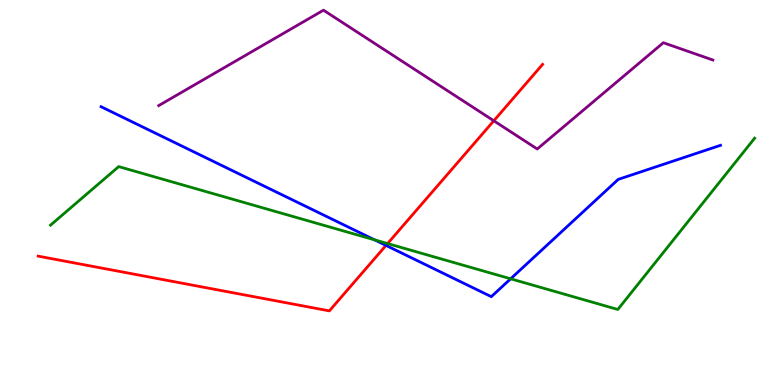[{'lines': ['blue', 'red'], 'intersections': [{'x': 4.98, 'y': 3.63}]}, {'lines': ['green', 'red'], 'intersections': [{'x': 5.0, 'y': 3.67}]}, {'lines': ['purple', 'red'], 'intersections': [{'x': 6.37, 'y': 6.86}]}, {'lines': ['blue', 'green'], 'intersections': [{'x': 4.83, 'y': 3.77}, {'x': 6.59, 'y': 2.76}]}, {'lines': ['blue', 'purple'], 'intersections': []}, {'lines': ['green', 'purple'], 'intersections': []}]